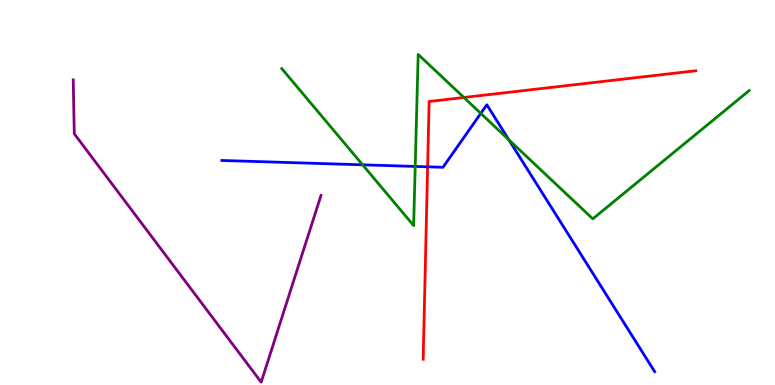[{'lines': ['blue', 'red'], 'intersections': [{'x': 5.52, 'y': 5.67}]}, {'lines': ['green', 'red'], 'intersections': [{'x': 5.99, 'y': 7.47}]}, {'lines': ['purple', 'red'], 'intersections': []}, {'lines': ['blue', 'green'], 'intersections': [{'x': 4.68, 'y': 5.72}, {'x': 5.36, 'y': 5.68}, {'x': 6.2, 'y': 7.06}, {'x': 6.57, 'y': 6.37}]}, {'lines': ['blue', 'purple'], 'intersections': []}, {'lines': ['green', 'purple'], 'intersections': []}]